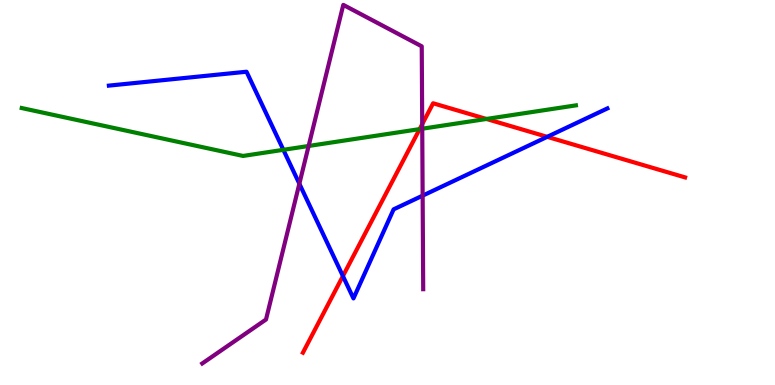[{'lines': ['blue', 'red'], 'intersections': [{'x': 4.42, 'y': 2.83}, {'x': 7.06, 'y': 6.45}]}, {'lines': ['green', 'red'], 'intersections': [{'x': 5.41, 'y': 6.65}, {'x': 6.28, 'y': 6.91}]}, {'lines': ['purple', 'red'], 'intersections': [{'x': 5.45, 'y': 6.77}]}, {'lines': ['blue', 'green'], 'intersections': [{'x': 3.66, 'y': 6.11}]}, {'lines': ['blue', 'purple'], 'intersections': [{'x': 3.86, 'y': 5.23}, {'x': 5.45, 'y': 4.92}]}, {'lines': ['green', 'purple'], 'intersections': [{'x': 3.98, 'y': 6.21}, {'x': 5.45, 'y': 6.66}]}]